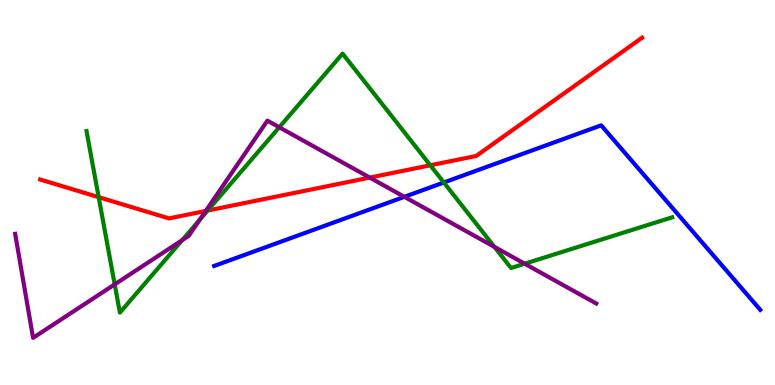[{'lines': ['blue', 'red'], 'intersections': []}, {'lines': ['green', 'red'], 'intersections': [{'x': 1.27, 'y': 4.88}, {'x': 2.68, 'y': 4.53}, {'x': 5.55, 'y': 5.71}]}, {'lines': ['purple', 'red'], 'intersections': [{'x': 2.66, 'y': 4.52}, {'x': 4.77, 'y': 5.39}]}, {'lines': ['blue', 'green'], 'intersections': [{'x': 5.73, 'y': 5.26}]}, {'lines': ['blue', 'purple'], 'intersections': [{'x': 5.22, 'y': 4.89}]}, {'lines': ['green', 'purple'], 'intersections': [{'x': 1.48, 'y': 2.61}, {'x': 2.35, 'y': 3.76}, {'x': 2.58, 'y': 4.29}, {'x': 3.6, 'y': 6.69}, {'x': 6.38, 'y': 3.59}, {'x': 6.77, 'y': 3.15}]}]